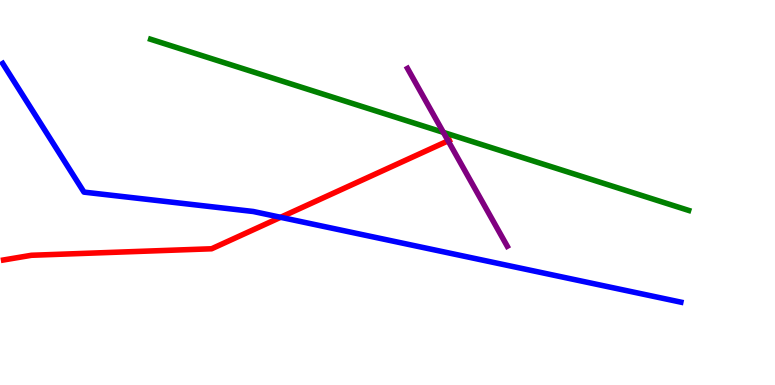[{'lines': ['blue', 'red'], 'intersections': [{'x': 3.62, 'y': 4.36}]}, {'lines': ['green', 'red'], 'intersections': []}, {'lines': ['purple', 'red'], 'intersections': [{'x': 5.78, 'y': 6.34}]}, {'lines': ['blue', 'green'], 'intersections': []}, {'lines': ['blue', 'purple'], 'intersections': []}, {'lines': ['green', 'purple'], 'intersections': [{'x': 5.72, 'y': 6.56}]}]